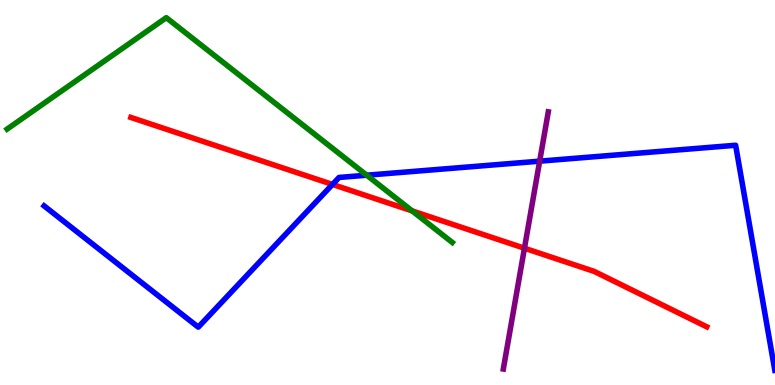[{'lines': ['blue', 'red'], 'intersections': [{'x': 4.29, 'y': 5.21}]}, {'lines': ['green', 'red'], 'intersections': [{'x': 5.32, 'y': 4.52}]}, {'lines': ['purple', 'red'], 'intersections': [{'x': 6.77, 'y': 3.55}]}, {'lines': ['blue', 'green'], 'intersections': [{'x': 4.73, 'y': 5.45}]}, {'lines': ['blue', 'purple'], 'intersections': [{'x': 6.96, 'y': 5.81}]}, {'lines': ['green', 'purple'], 'intersections': []}]